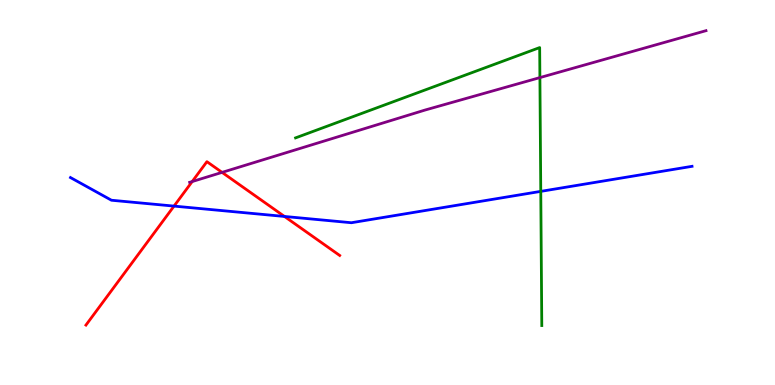[{'lines': ['blue', 'red'], 'intersections': [{'x': 2.25, 'y': 4.65}, {'x': 3.67, 'y': 4.38}]}, {'lines': ['green', 'red'], 'intersections': []}, {'lines': ['purple', 'red'], 'intersections': [{'x': 2.48, 'y': 5.28}, {'x': 2.87, 'y': 5.52}]}, {'lines': ['blue', 'green'], 'intersections': [{'x': 6.98, 'y': 5.03}]}, {'lines': ['blue', 'purple'], 'intersections': []}, {'lines': ['green', 'purple'], 'intersections': [{'x': 6.97, 'y': 7.98}]}]